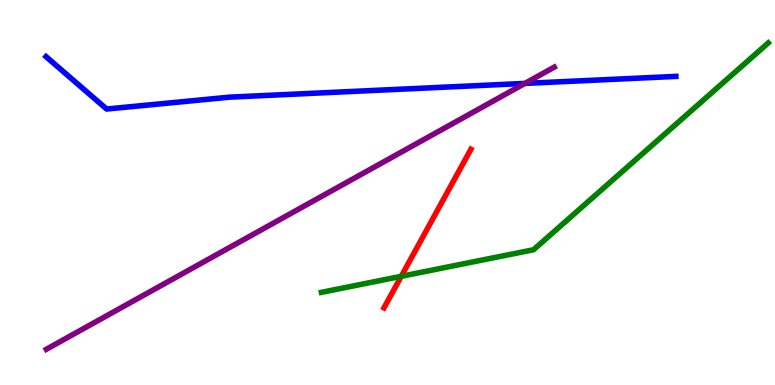[{'lines': ['blue', 'red'], 'intersections': []}, {'lines': ['green', 'red'], 'intersections': [{'x': 5.18, 'y': 2.82}]}, {'lines': ['purple', 'red'], 'intersections': []}, {'lines': ['blue', 'green'], 'intersections': []}, {'lines': ['blue', 'purple'], 'intersections': [{'x': 6.77, 'y': 7.83}]}, {'lines': ['green', 'purple'], 'intersections': []}]